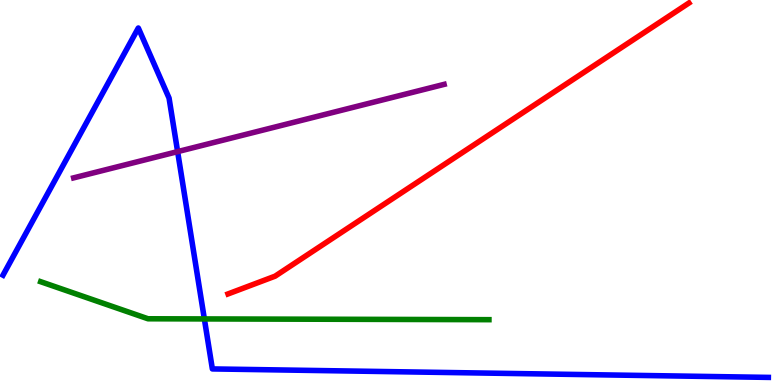[{'lines': ['blue', 'red'], 'intersections': []}, {'lines': ['green', 'red'], 'intersections': []}, {'lines': ['purple', 'red'], 'intersections': []}, {'lines': ['blue', 'green'], 'intersections': [{'x': 2.64, 'y': 1.72}]}, {'lines': ['blue', 'purple'], 'intersections': [{'x': 2.29, 'y': 6.06}]}, {'lines': ['green', 'purple'], 'intersections': []}]